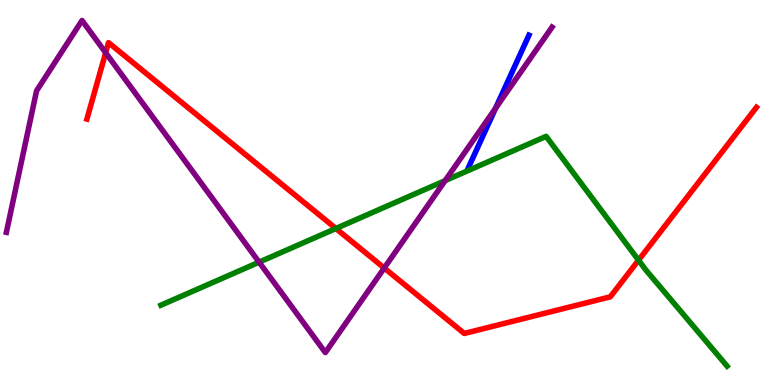[{'lines': ['blue', 'red'], 'intersections': []}, {'lines': ['green', 'red'], 'intersections': [{'x': 4.33, 'y': 4.06}, {'x': 8.24, 'y': 3.24}]}, {'lines': ['purple', 'red'], 'intersections': [{'x': 1.36, 'y': 8.63}, {'x': 4.96, 'y': 3.04}]}, {'lines': ['blue', 'green'], 'intersections': []}, {'lines': ['blue', 'purple'], 'intersections': [{'x': 6.39, 'y': 7.19}]}, {'lines': ['green', 'purple'], 'intersections': [{'x': 3.34, 'y': 3.19}, {'x': 5.74, 'y': 5.31}]}]